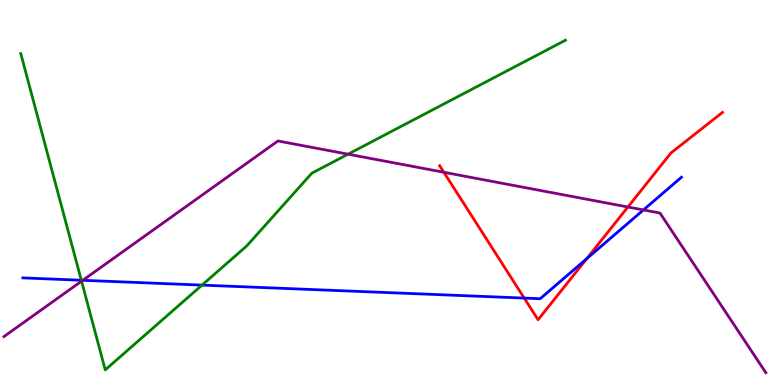[{'lines': ['blue', 'red'], 'intersections': [{'x': 6.76, 'y': 2.26}, {'x': 7.57, 'y': 3.28}]}, {'lines': ['green', 'red'], 'intersections': []}, {'lines': ['purple', 'red'], 'intersections': [{'x': 5.73, 'y': 5.53}, {'x': 8.1, 'y': 4.62}]}, {'lines': ['blue', 'green'], 'intersections': [{'x': 1.05, 'y': 2.72}, {'x': 2.61, 'y': 2.59}]}, {'lines': ['blue', 'purple'], 'intersections': [{'x': 1.07, 'y': 2.72}, {'x': 8.3, 'y': 4.55}]}, {'lines': ['green', 'purple'], 'intersections': [{'x': 1.05, 'y': 2.7}, {'x': 4.49, 'y': 6.0}]}]